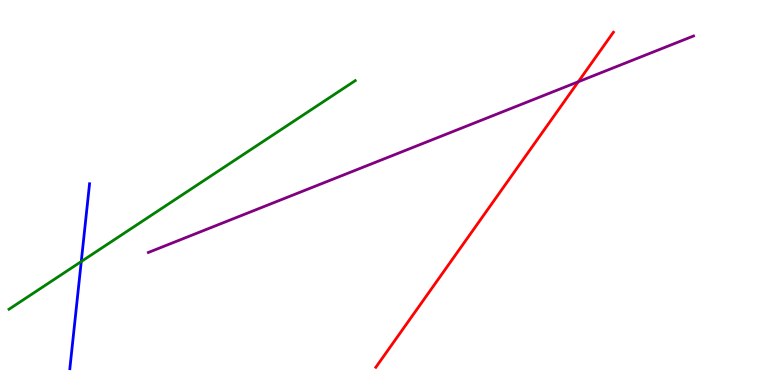[{'lines': ['blue', 'red'], 'intersections': []}, {'lines': ['green', 'red'], 'intersections': []}, {'lines': ['purple', 'red'], 'intersections': [{'x': 7.46, 'y': 7.88}]}, {'lines': ['blue', 'green'], 'intersections': [{'x': 1.05, 'y': 3.21}]}, {'lines': ['blue', 'purple'], 'intersections': []}, {'lines': ['green', 'purple'], 'intersections': []}]